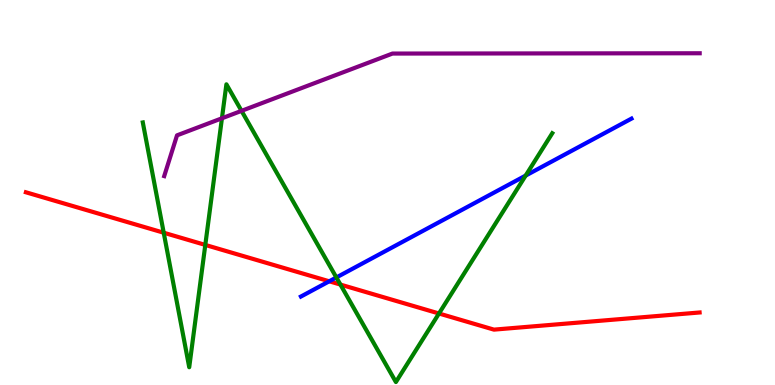[{'lines': ['blue', 'red'], 'intersections': [{'x': 4.25, 'y': 2.69}]}, {'lines': ['green', 'red'], 'intersections': [{'x': 2.11, 'y': 3.96}, {'x': 2.65, 'y': 3.64}, {'x': 4.39, 'y': 2.61}, {'x': 5.66, 'y': 1.86}]}, {'lines': ['purple', 'red'], 'intersections': []}, {'lines': ['blue', 'green'], 'intersections': [{'x': 4.34, 'y': 2.79}, {'x': 6.78, 'y': 5.44}]}, {'lines': ['blue', 'purple'], 'intersections': []}, {'lines': ['green', 'purple'], 'intersections': [{'x': 2.86, 'y': 6.93}, {'x': 3.12, 'y': 7.12}]}]